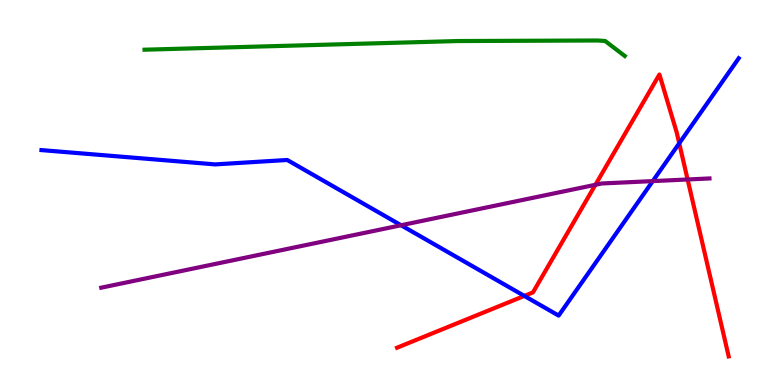[{'lines': ['blue', 'red'], 'intersections': [{'x': 6.77, 'y': 2.31}, {'x': 8.76, 'y': 6.28}]}, {'lines': ['green', 'red'], 'intersections': []}, {'lines': ['purple', 'red'], 'intersections': [{'x': 7.68, 'y': 5.2}, {'x': 8.87, 'y': 5.34}]}, {'lines': ['blue', 'green'], 'intersections': []}, {'lines': ['blue', 'purple'], 'intersections': [{'x': 5.18, 'y': 4.15}, {'x': 8.42, 'y': 5.3}]}, {'lines': ['green', 'purple'], 'intersections': []}]